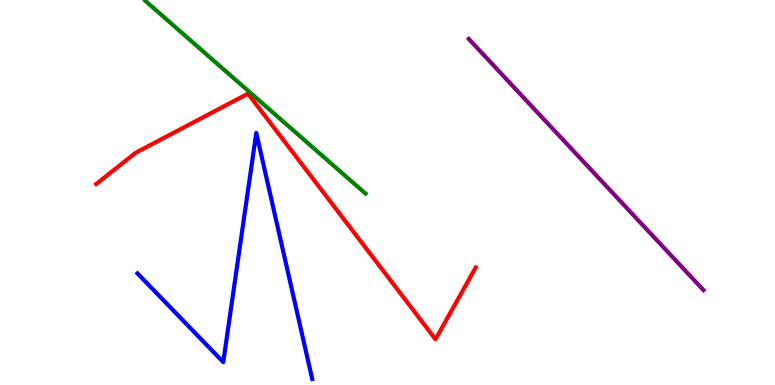[{'lines': ['blue', 'red'], 'intersections': []}, {'lines': ['green', 'red'], 'intersections': []}, {'lines': ['purple', 'red'], 'intersections': []}, {'lines': ['blue', 'green'], 'intersections': []}, {'lines': ['blue', 'purple'], 'intersections': []}, {'lines': ['green', 'purple'], 'intersections': []}]